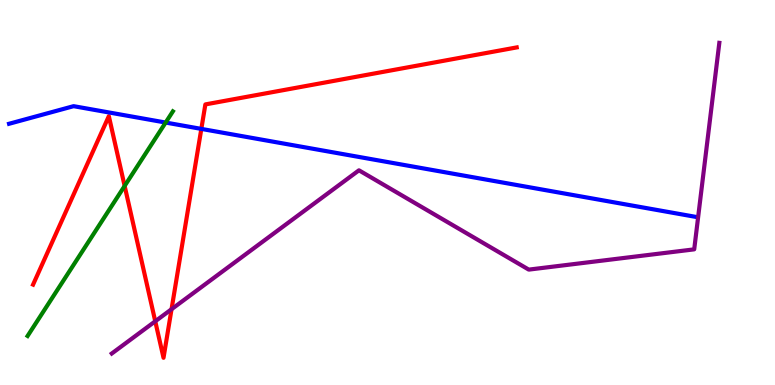[{'lines': ['blue', 'red'], 'intersections': [{'x': 2.6, 'y': 6.65}]}, {'lines': ['green', 'red'], 'intersections': [{'x': 1.61, 'y': 5.17}]}, {'lines': ['purple', 'red'], 'intersections': [{'x': 2.0, 'y': 1.65}, {'x': 2.21, 'y': 1.97}]}, {'lines': ['blue', 'green'], 'intersections': [{'x': 2.14, 'y': 6.82}]}, {'lines': ['blue', 'purple'], 'intersections': []}, {'lines': ['green', 'purple'], 'intersections': []}]